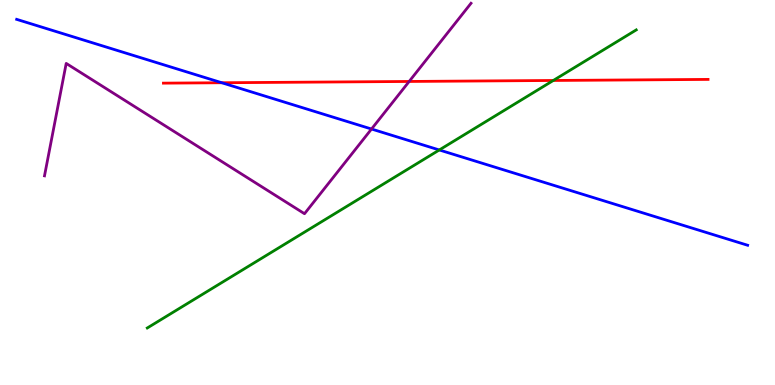[{'lines': ['blue', 'red'], 'intersections': [{'x': 2.86, 'y': 7.85}]}, {'lines': ['green', 'red'], 'intersections': [{'x': 7.14, 'y': 7.91}]}, {'lines': ['purple', 'red'], 'intersections': [{'x': 5.28, 'y': 7.88}]}, {'lines': ['blue', 'green'], 'intersections': [{'x': 5.67, 'y': 6.1}]}, {'lines': ['blue', 'purple'], 'intersections': [{'x': 4.79, 'y': 6.65}]}, {'lines': ['green', 'purple'], 'intersections': []}]